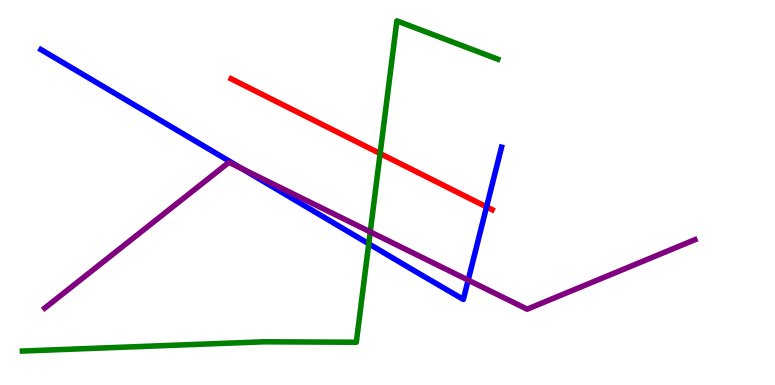[{'lines': ['blue', 'red'], 'intersections': [{'x': 6.28, 'y': 4.63}]}, {'lines': ['green', 'red'], 'intersections': [{'x': 4.9, 'y': 6.01}]}, {'lines': ['purple', 'red'], 'intersections': []}, {'lines': ['blue', 'green'], 'intersections': [{'x': 4.76, 'y': 3.67}]}, {'lines': ['blue', 'purple'], 'intersections': [{'x': 3.12, 'y': 5.62}, {'x': 6.04, 'y': 2.72}]}, {'lines': ['green', 'purple'], 'intersections': [{'x': 4.78, 'y': 3.98}]}]